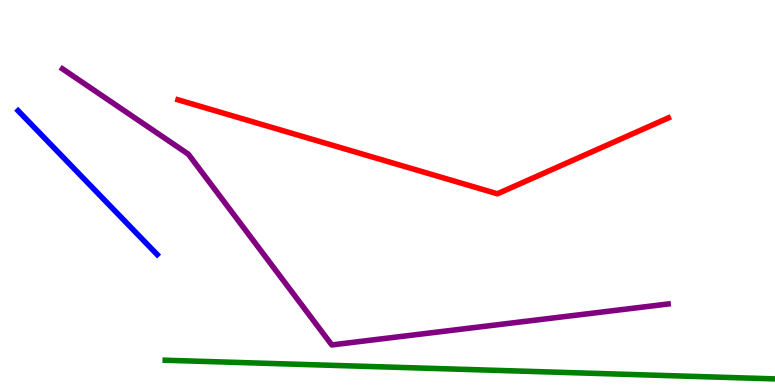[{'lines': ['blue', 'red'], 'intersections': []}, {'lines': ['green', 'red'], 'intersections': []}, {'lines': ['purple', 'red'], 'intersections': []}, {'lines': ['blue', 'green'], 'intersections': []}, {'lines': ['blue', 'purple'], 'intersections': []}, {'lines': ['green', 'purple'], 'intersections': []}]